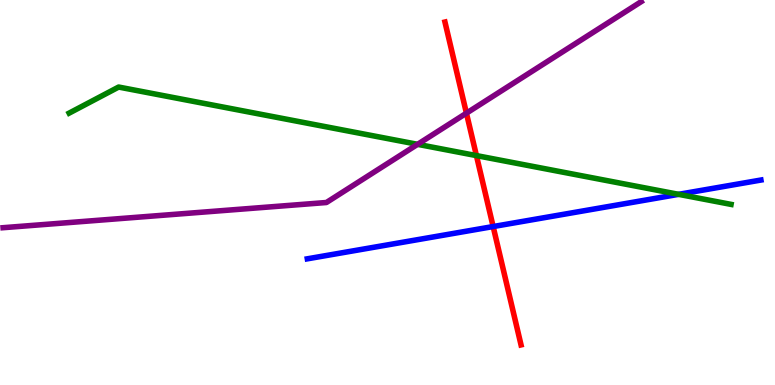[{'lines': ['blue', 'red'], 'intersections': [{'x': 6.36, 'y': 4.12}]}, {'lines': ['green', 'red'], 'intersections': [{'x': 6.15, 'y': 5.96}]}, {'lines': ['purple', 'red'], 'intersections': [{'x': 6.02, 'y': 7.06}]}, {'lines': ['blue', 'green'], 'intersections': [{'x': 8.76, 'y': 4.95}]}, {'lines': ['blue', 'purple'], 'intersections': []}, {'lines': ['green', 'purple'], 'intersections': [{'x': 5.39, 'y': 6.25}]}]